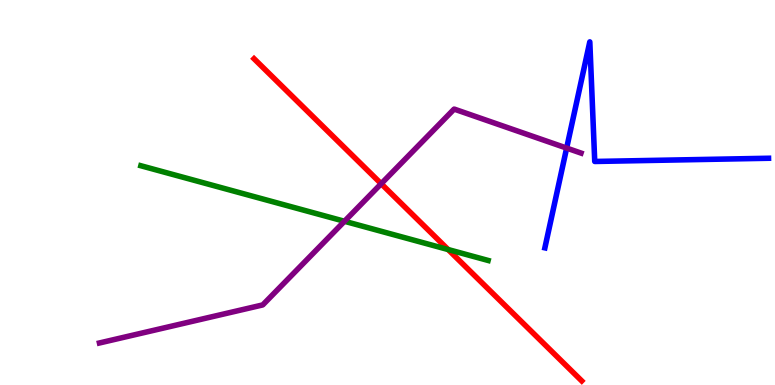[{'lines': ['blue', 'red'], 'intersections': []}, {'lines': ['green', 'red'], 'intersections': [{'x': 5.78, 'y': 3.52}]}, {'lines': ['purple', 'red'], 'intersections': [{'x': 4.92, 'y': 5.23}]}, {'lines': ['blue', 'green'], 'intersections': []}, {'lines': ['blue', 'purple'], 'intersections': [{'x': 7.31, 'y': 6.15}]}, {'lines': ['green', 'purple'], 'intersections': [{'x': 4.44, 'y': 4.25}]}]